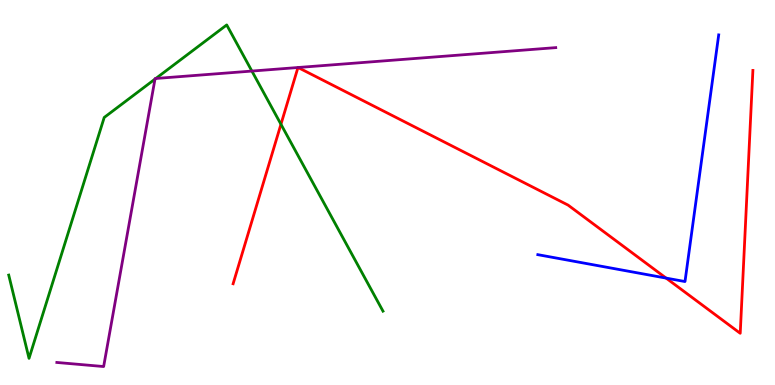[{'lines': ['blue', 'red'], 'intersections': [{'x': 8.59, 'y': 2.78}]}, {'lines': ['green', 'red'], 'intersections': [{'x': 3.63, 'y': 6.77}]}, {'lines': ['purple', 'red'], 'intersections': [{'x': 3.84, 'y': 8.25}, {'x': 3.85, 'y': 8.25}]}, {'lines': ['blue', 'green'], 'intersections': []}, {'lines': ['blue', 'purple'], 'intersections': []}, {'lines': ['green', 'purple'], 'intersections': [{'x': 2.0, 'y': 7.95}, {'x': 2.01, 'y': 7.96}, {'x': 3.25, 'y': 8.15}]}]